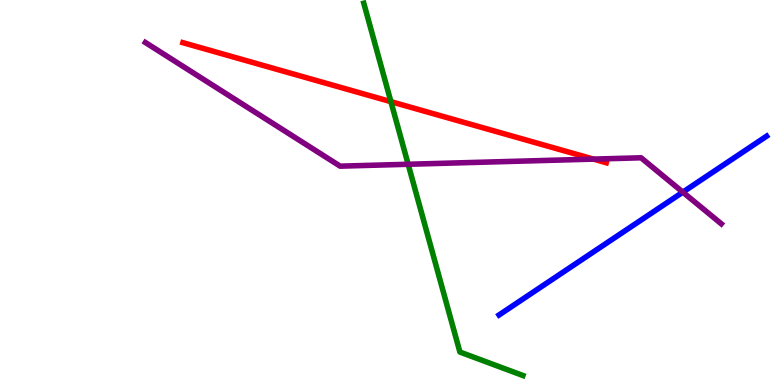[{'lines': ['blue', 'red'], 'intersections': []}, {'lines': ['green', 'red'], 'intersections': [{'x': 5.04, 'y': 7.36}]}, {'lines': ['purple', 'red'], 'intersections': [{'x': 7.66, 'y': 5.87}]}, {'lines': ['blue', 'green'], 'intersections': []}, {'lines': ['blue', 'purple'], 'intersections': [{'x': 8.81, 'y': 5.01}]}, {'lines': ['green', 'purple'], 'intersections': [{'x': 5.27, 'y': 5.73}]}]